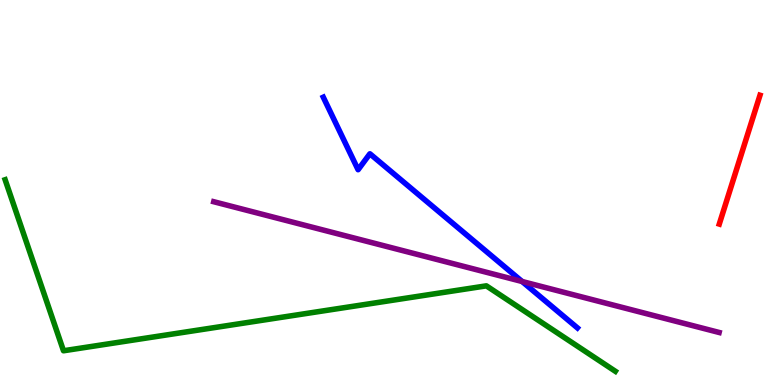[{'lines': ['blue', 'red'], 'intersections': []}, {'lines': ['green', 'red'], 'intersections': []}, {'lines': ['purple', 'red'], 'intersections': []}, {'lines': ['blue', 'green'], 'intersections': []}, {'lines': ['blue', 'purple'], 'intersections': [{'x': 6.74, 'y': 2.69}]}, {'lines': ['green', 'purple'], 'intersections': []}]